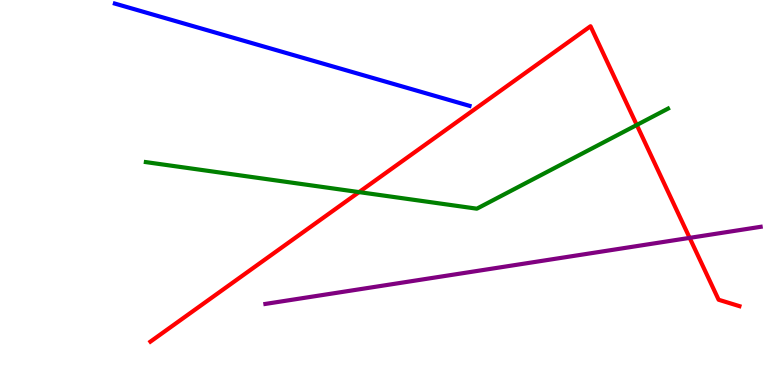[{'lines': ['blue', 'red'], 'intersections': []}, {'lines': ['green', 'red'], 'intersections': [{'x': 4.63, 'y': 5.01}, {'x': 8.22, 'y': 6.75}]}, {'lines': ['purple', 'red'], 'intersections': [{'x': 8.9, 'y': 3.82}]}, {'lines': ['blue', 'green'], 'intersections': []}, {'lines': ['blue', 'purple'], 'intersections': []}, {'lines': ['green', 'purple'], 'intersections': []}]